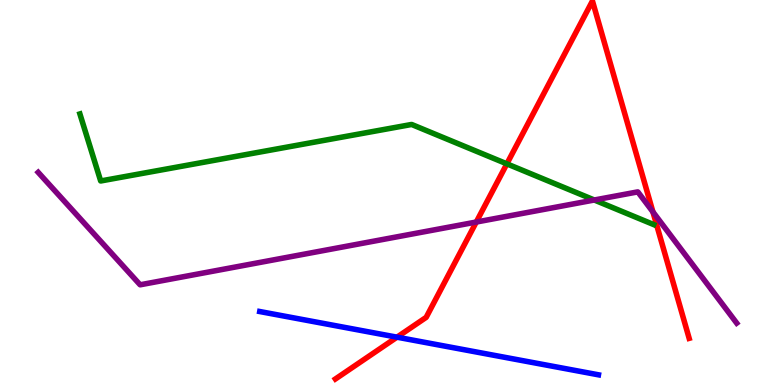[{'lines': ['blue', 'red'], 'intersections': [{'x': 5.12, 'y': 1.24}]}, {'lines': ['green', 'red'], 'intersections': [{'x': 6.54, 'y': 5.74}]}, {'lines': ['purple', 'red'], 'intersections': [{'x': 6.15, 'y': 4.23}, {'x': 8.42, 'y': 4.5}]}, {'lines': ['blue', 'green'], 'intersections': []}, {'lines': ['blue', 'purple'], 'intersections': []}, {'lines': ['green', 'purple'], 'intersections': [{'x': 7.67, 'y': 4.81}]}]